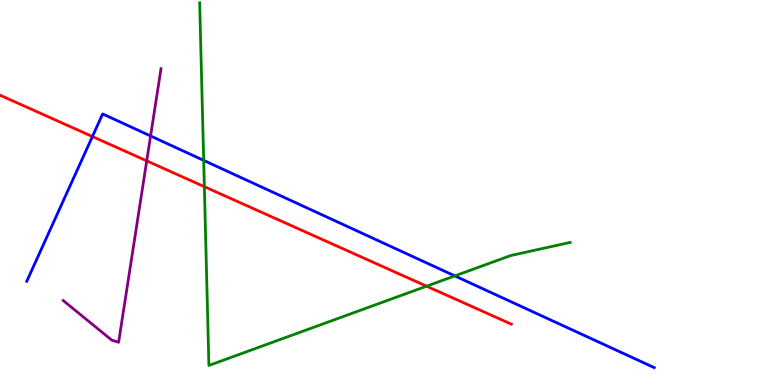[{'lines': ['blue', 'red'], 'intersections': [{'x': 1.19, 'y': 6.45}]}, {'lines': ['green', 'red'], 'intersections': [{'x': 2.64, 'y': 5.15}, {'x': 5.5, 'y': 2.57}]}, {'lines': ['purple', 'red'], 'intersections': [{'x': 1.89, 'y': 5.82}]}, {'lines': ['blue', 'green'], 'intersections': [{'x': 2.63, 'y': 5.83}, {'x': 5.87, 'y': 2.83}]}, {'lines': ['blue', 'purple'], 'intersections': [{'x': 1.94, 'y': 6.47}]}, {'lines': ['green', 'purple'], 'intersections': []}]